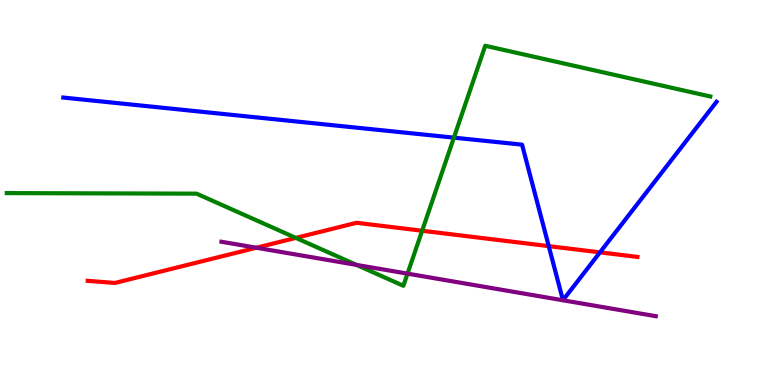[{'lines': ['blue', 'red'], 'intersections': [{'x': 7.08, 'y': 3.61}, {'x': 7.74, 'y': 3.45}]}, {'lines': ['green', 'red'], 'intersections': [{'x': 3.82, 'y': 3.82}, {'x': 5.45, 'y': 4.01}]}, {'lines': ['purple', 'red'], 'intersections': [{'x': 3.31, 'y': 3.57}]}, {'lines': ['blue', 'green'], 'intersections': [{'x': 5.86, 'y': 6.42}]}, {'lines': ['blue', 'purple'], 'intersections': []}, {'lines': ['green', 'purple'], 'intersections': [{'x': 4.6, 'y': 3.12}, {'x': 5.26, 'y': 2.89}]}]